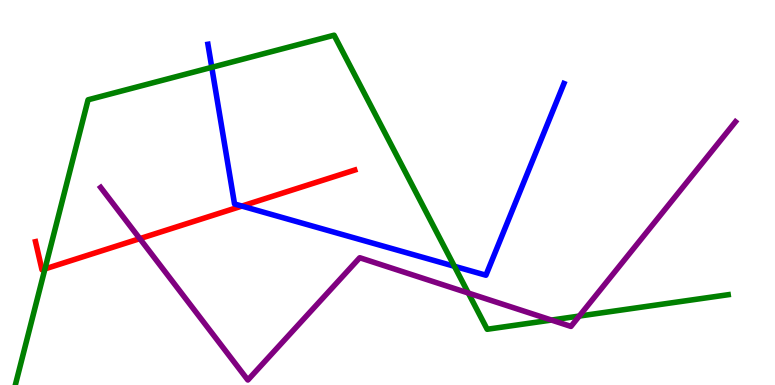[{'lines': ['blue', 'red'], 'intersections': [{'x': 3.12, 'y': 4.65}]}, {'lines': ['green', 'red'], 'intersections': [{'x': 0.58, 'y': 3.02}]}, {'lines': ['purple', 'red'], 'intersections': [{'x': 1.8, 'y': 3.8}]}, {'lines': ['blue', 'green'], 'intersections': [{'x': 2.73, 'y': 8.25}, {'x': 5.86, 'y': 3.08}]}, {'lines': ['blue', 'purple'], 'intersections': []}, {'lines': ['green', 'purple'], 'intersections': [{'x': 6.04, 'y': 2.39}, {'x': 7.12, 'y': 1.69}, {'x': 7.47, 'y': 1.79}]}]